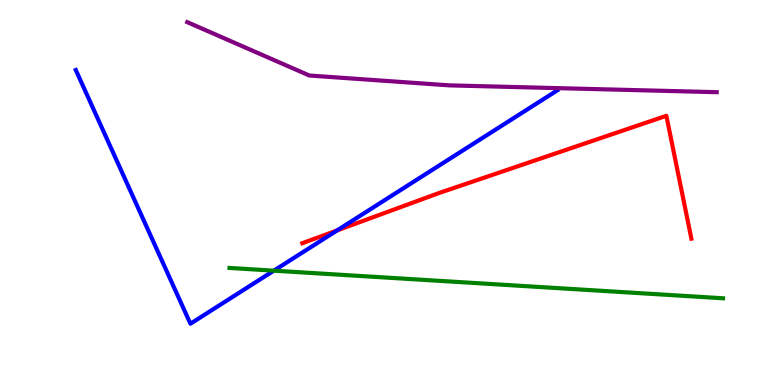[{'lines': ['blue', 'red'], 'intersections': [{'x': 4.35, 'y': 4.01}]}, {'lines': ['green', 'red'], 'intersections': []}, {'lines': ['purple', 'red'], 'intersections': []}, {'lines': ['blue', 'green'], 'intersections': [{'x': 3.53, 'y': 2.97}]}, {'lines': ['blue', 'purple'], 'intersections': []}, {'lines': ['green', 'purple'], 'intersections': []}]